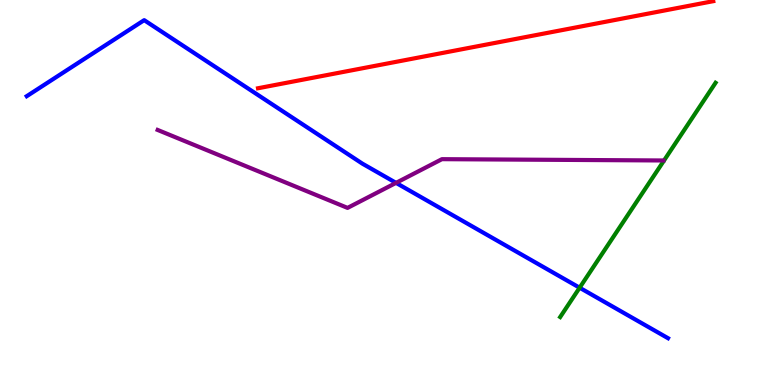[{'lines': ['blue', 'red'], 'intersections': []}, {'lines': ['green', 'red'], 'intersections': []}, {'lines': ['purple', 'red'], 'intersections': []}, {'lines': ['blue', 'green'], 'intersections': [{'x': 7.48, 'y': 2.53}]}, {'lines': ['blue', 'purple'], 'intersections': [{'x': 5.11, 'y': 5.25}]}, {'lines': ['green', 'purple'], 'intersections': []}]